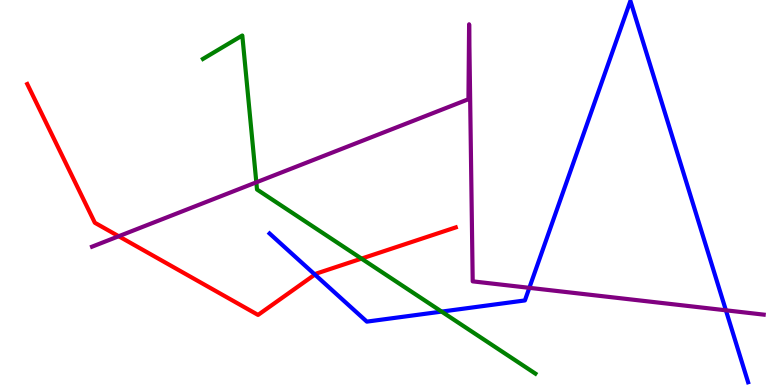[{'lines': ['blue', 'red'], 'intersections': [{'x': 4.06, 'y': 2.87}]}, {'lines': ['green', 'red'], 'intersections': [{'x': 4.66, 'y': 3.28}]}, {'lines': ['purple', 'red'], 'intersections': [{'x': 1.53, 'y': 3.86}]}, {'lines': ['blue', 'green'], 'intersections': [{'x': 5.7, 'y': 1.91}]}, {'lines': ['blue', 'purple'], 'intersections': [{'x': 6.83, 'y': 2.52}, {'x': 9.37, 'y': 1.94}]}, {'lines': ['green', 'purple'], 'intersections': [{'x': 3.31, 'y': 5.26}]}]